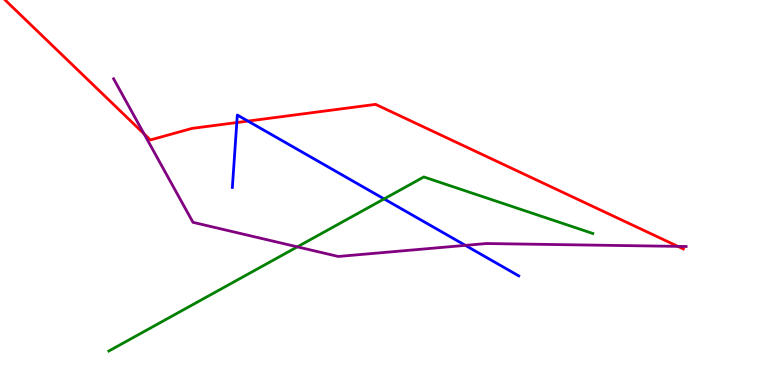[{'lines': ['blue', 'red'], 'intersections': [{'x': 3.06, 'y': 6.82}, {'x': 3.2, 'y': 6.85}]}, {'lines': ['green', 'red'], 'intersections': []}, {'lines': ['purple', 'red'], 'intersections': [{'x': 1.86, 'y': 6.52}, {'x': 8.75, 'y': 3.6}]}, {'lines': ['blue', 'green'], 'intersections': [{'x': 4.96, 'y': 4.83}]}, {'lines': ['blue', 'purple'], 'intersections': [{'x': 6.0, 'y': 3.63}]}, {'lines': ['green', 'purple'], 'intersections': [{'x': 3.84, 'y': 3.59}]}]